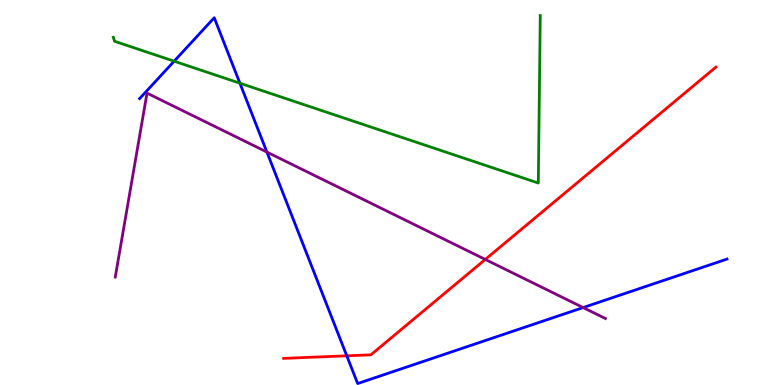[{'lines': ['blue', 'red'], 'intersections': [{'x': 4.47, 'y': 0.758}]}, {'lines': ['green', 'red'], 'intersections': []}, {'lines': ['purple', 'red'], 'intersections': [{'x': 6.26, 'y': 3.26}]}, {'lines': ['blue', 'green'], 'intersections': [{'x': 2.25, 'y': 8.41}, {'x': 3.1, 'y': 7.84}]}, {'lines': ['blue', 'purple'], 'intersections': [{'x': 3.44, 'y': 6.05}, {'x': 7.52, 'y': 2.01}]}, {'lines': ['green', 'purple'], 'intersections': []}]